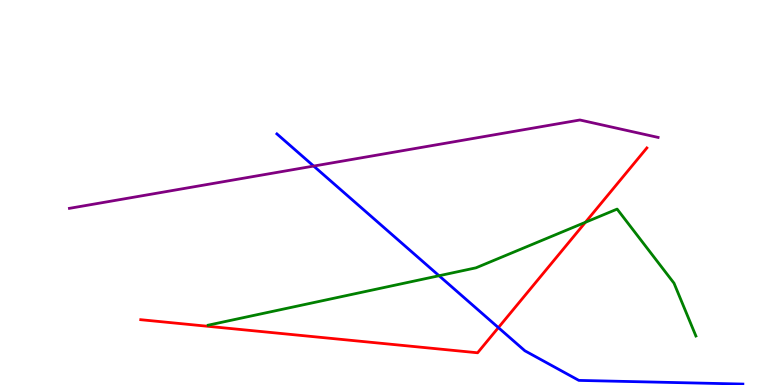[{'lines': ['blue', 'red'], 'intersections': [{'x': 6.43, 'y': 1.49}]}, {'lines': ['green', 'red'], 'intersections': [{'x': 7.55, 'y': 4.23}]}, {'lines': ['purple', 'red'], 'intersections': []}, {'lines': ['blue', 'green'], 'intersections': [{'x': 5.67, 'y': 2.84}]}, {'lines': ['blue', 'purple'], 'intersections': [{'x': 4.05, 'y': 5.69}]}, {'lines': ['green', 'purple'], 'intersections': []}]